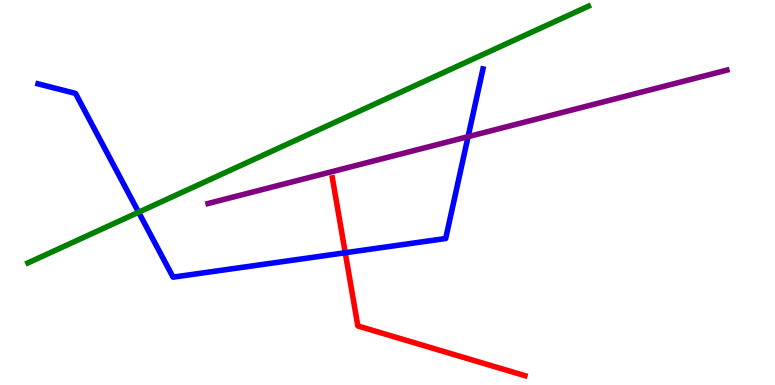[{'lines': ['blue', 'red'], 'intersections': [{'x': 4.45, 'y': 3.44}]}, {'lines': ['green', 'red'], 'intersections': []}, {'lines': ['purple', 'red'], 'intersections': []}, {'lines': ['blue', 'green'], 'intersections': [{'x': 1.79, 'y': 4.49}]}, {'lines': ['blue', 'purple'], 'intersections': [{'x': 6.04, 'y': 6.45}]}, {'lines': ['green', 'purple'], 'intersections': []}]